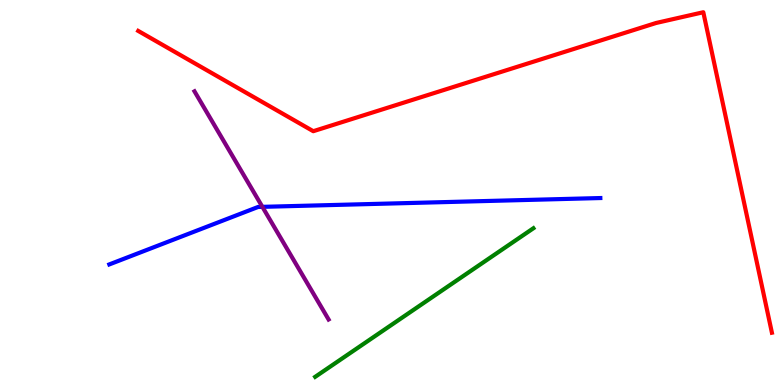[{'lines': ['blue', 'red'], 'intersections': []}, {'lines': ['green', 'red'], 'intersections': []}, {'lines': ['purple', 'red'], 'intersections': []}, {'lines': ['blue', 'green'], 'intersections': []}, {'lines': ['blue', 'purple'], 'intersections': [{'x': 3.39, 'y': 4.63}]}, {'lines': ['green', 'purple'], 'intersections': []}]